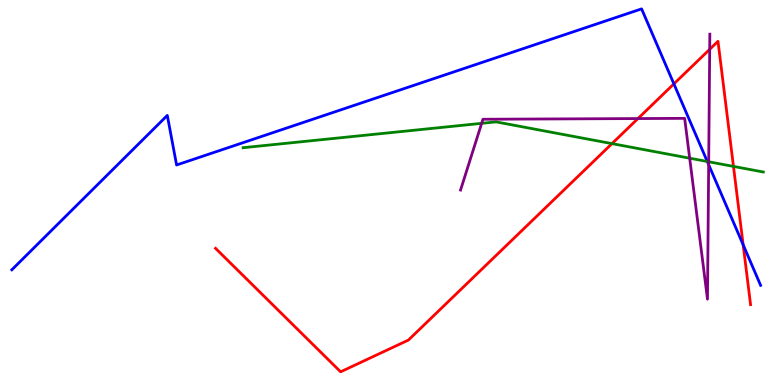[{'lines': ['blue', 'red'], 'intersections': [{'x': 8.7, 'y': 7.82}, {'x': 9.59, 'y': 3.64}]}, {'lines': ['green', 'red'], 'intersections': [{'x': 7.9, 'y': 6.27}, {'x': 9.46, 'y': 5.68}]}, {'lines': ['purple', 'red'], 'intersections': [{'x': 8.23, 'y': 6.92}, {'x': 9.16, 'y': 8.72}]}, {'lines': ['blue', 'green'], 'intersections': [{'x': 9.13, 'y': 5.81}]}, {'lines': ['blue', 'purple'], 'intersections': [{'x': 9.14, 'y': 5.72}]}, {'lines': ['green', 'purple'], 'intersections': [{'x': 6.21, 'y': 6.8}, {'x': 8.9, 'y': 5.89}, {'x': 9.14, 'y': 5.8}]}]